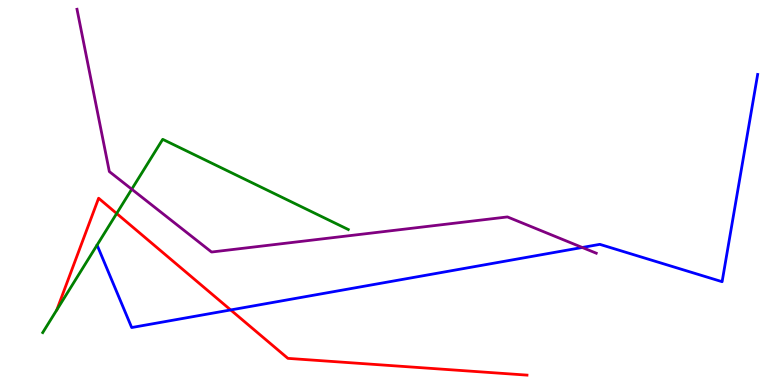[{'lines': ['blue', 'red'], 'intersections': [{'x': 2.98, 'y': 1.95}]}, {'lines': ['green', 'red'], 'intersections': [{'x': 1.51, 'y': 4.45}]}, {'lines': ['purple', 'red'], 'intersections': []}, {'lines': ['blue', 'green'], 'intersections': []}, {'lines': ['blue', 'purple'], 'intersections': [{'x': 7.51, 'y': 3.57}]}, {'lines': ['green', 'purple'], 'intersections': [{'x': 1.7, 'y': 5.09}]}]